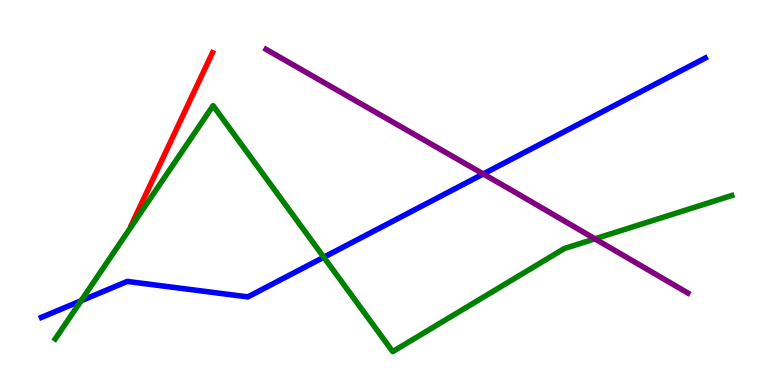[{'lines': ['blue', 'red'], 'intersections': []}, {'lines': ['green', 'red'], 'intersections': []}, {'lines': ['purple', 'red'], 'intersections': []}, {'lines': ['blue', 'green'], 'intersections': [{'x': 1.05, 'y': 2.19}, {'x': 4.18, 'y': 3.32}]}, {'lines': ['blue', 'purple'], 'intersections': [{'x': 6.24, 'y': 5.48}]}, {'lines': ['green', 'purple'], 'intersections': [{'x': 7.68, 'y': 3.8}]}]